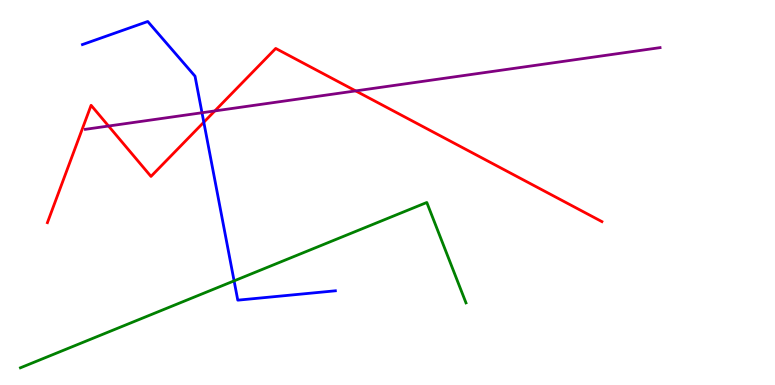[{'lines': ['blue', 'red'], 'intersections': [{'x': 2.63, 'y': 6.83}]}, {'lines': ['green', 'red'], 'intersections': []}, {'lines': ['purple', 'red'], 'intersections': [{'x': 1.4, 'y': 6.73}, {'x': 2.77, 'y': 7.12}, {'x': 4.59, 'y': 7.64}]}, {'lines': ['blue', 'green'], 'intersections': [{'x': 3.02, 'y': 2.7}]}, {'lines': ['blue', 'purple'], 'intersections': [{'x': 2.61, 'y': 7.07}]}, {'lines': ['green', 'purple'], 'intersections': []}]